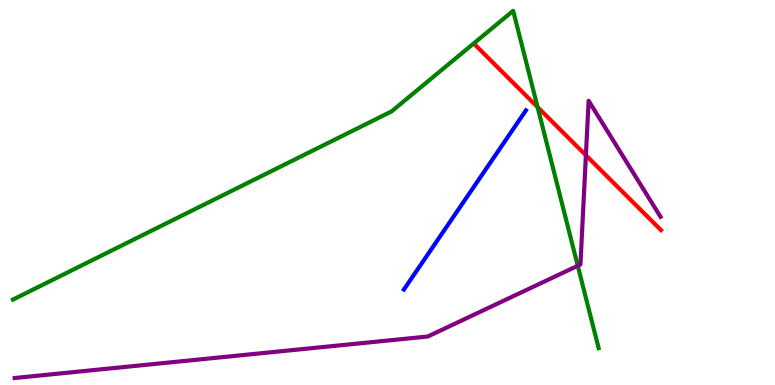[{'lines': ['blue', 'red'], 'intersections': []}, {'lines': ['green', 'red'], 'intersections': [{'x': 6.94, 'y': 7.22}]}, {'lines': ['purple', 'red'], 'intersections': [{'x': 7.56, 'y': 5.97}]}, {'lines': ['blue', 'green'], 'intersections': []}, {'lines': ['blue', 'purple'], 'intersections': []}, {'lines': ['green', 'purple'], 'intersections': [{'x': 7.46, 'y': 3.1}]}]